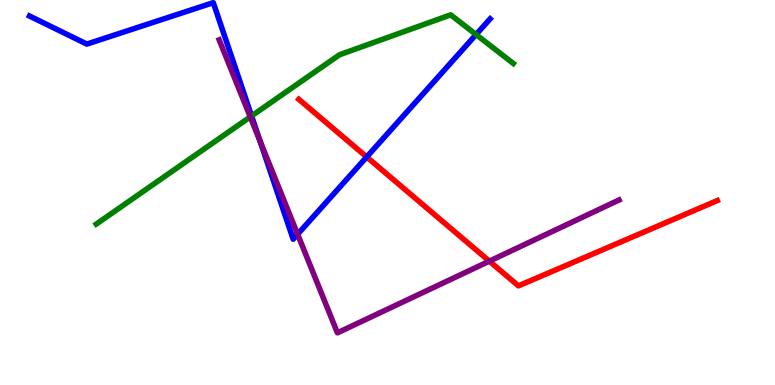[{'lines': ['blue', 'red'], 'intersections': [{'x': 4.73, 'y': 5.92}]}, {'lines': ['green', 'red'], 'intersections': []}, {'lines': ['purple', 'red'], 'intersections': [{'x': 6.31, 'y': 3.22}]}, {'lines': ['blue', 'green'], 'intersections': [{'x': 3.25, 'y': 6.99}, {'x': 6.14, 'y': 9.1}]}, {'lines': ['blue', 'purple'], 'intersections': [{'x': 3.36, 'y': 6.33}, {'x': 3.84, 'y': 3.92}]}, {'lines': ['green', 'purple'], 'intersections': [{'x': 3.23, 'y': 6.96}]}]